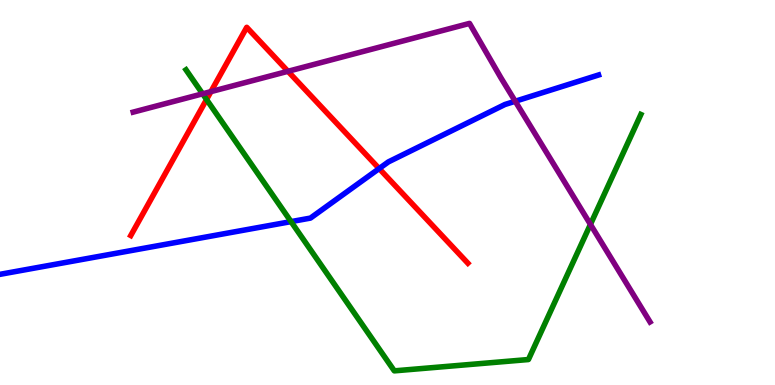[{'lines': ['blue', 'red'], 'intersections': [{'x': 4.89, 'y': 5.62}]}, {'lines': ['green', 'red'], 'intersections': [{'x': 2.66, 'y': 7.42}]}, {'lines': ['purple', 'red'], 'intersections': [{'x': 2.72, 'y': 7.62}, {'x': 3.72, 'y': 8.15}]}, {'lines': ['blue', 'green'], 'intersections': [{'x': 3.76, 'y': 4.24}]}, {'lines': ['blue', 'purple'], 'intersections': [{'x': 6.65, 'y': 7.37}]}, {'lines': ['green', 'purple'], 'intersections': [{'x': 2.61, 'y': 7.56}, {'x': 7.62, 'y': 4.17}]}]